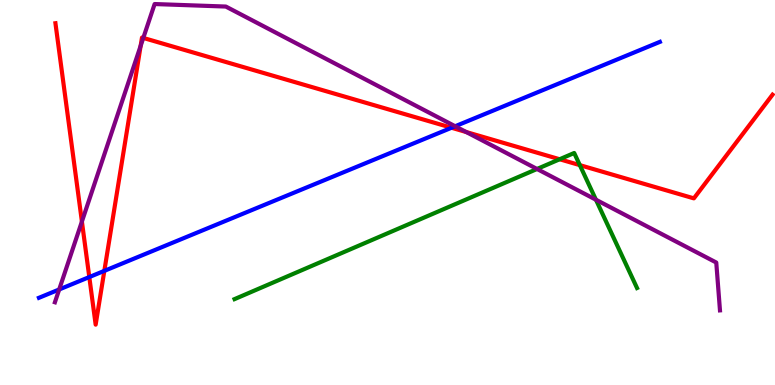[{'lines': ['blue', 'red'], 'intersections': [{'x': 1.15, 'y': 2.8}, {'x': 1.35, 'y': 2.96}, {'x': 5.83, 'y': 6.68}]}, {'lines': ['green', 'red'], 'intersections': [{'x': 7.22, 'y': 5.86}, {'x': 7.48, 'y': 5.71}]}, {'lines': ['purple', 'red'], 'intersections': [{'x': 1.06, 'y': 4.25}, {'x': 1.81, 'y': 8.81}, {'x': 1.85, 'y': 9.01}, {'x': 6.02, 'y': 6.57}]}, {'lines': ['blue', 'green'], 'intersections': []}, {'lines': ['blue', 'purple'], 'intersections': [{'x': 0.764, 'y': 2.48}, {'x': 5.87, 'y': 6.72}]}, {'lines': ['green', 'purple'], 'intersections': [{'x': 6.93, 'y': 5.61}, {'x': 7.69, 'y': 4.81}]}]